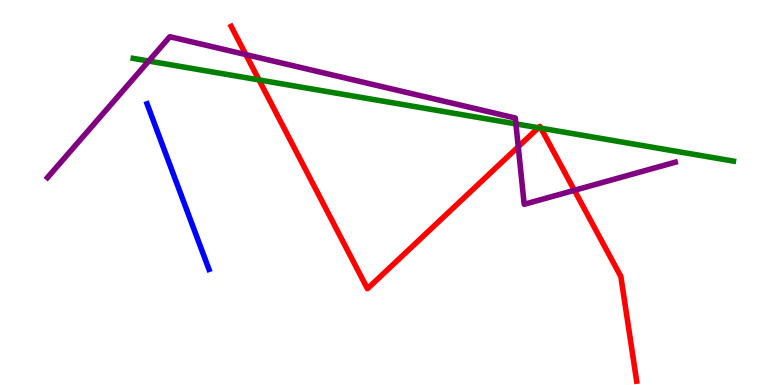[{'lines': ['blue', 'red'], 'intersections': []}, {'lines': ['green', 'red'], 'intersections': [{'x': 3.34, 'y': 7.92}, {'x': 6.95, 'y': 6.68}, {'x': 6.98, 'y': 6.67}]}, {'lines': ['purple', 'red'], 'intersections': [{'x': 3.17, 'y': 8.58}, {'x': 6.69, 'y': 6.19}, {'x': 7.41, 'y': 5.06}]}, {'lines': ['blue', 'green'], 'intersections': []}, {'lines': ['blue', 'purple'], 'intersections': []}, {'lines': ['green', 'purple'], 'intersections': [{'x': 1.92, 'y': 8.41}, {'x': 6.66, 'y': 6.78}]}]